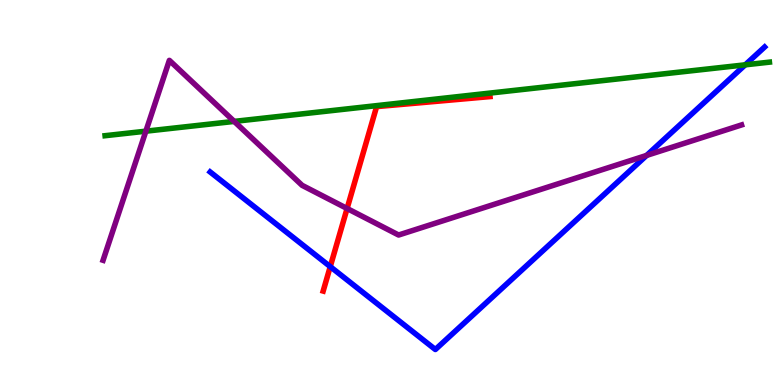[{'lines': ['blue', 'red'], 'intersections': [{'x': 4.26, 'y': 3.07}]}, {'lines': ['green', 'red'], 'intersections': []}, {'lines': ['purple', 'red'], 'intersections': [{'x': 4.48, 'y': 4.58}]}, {'lines': ['blue', 'green'], 'intersections': [{'x': 9.62, 'y': 8.32}]}, {'lines': ['blue', 'purple'], 'intersections': [{'x': 8.34, 'y': 5.96}]}, {'lines': ['green', 'purple'], 'intersections': [{'x': 1.88, 'y': 6.59}, {'x': 3.02, 'y': 6.85}]}]